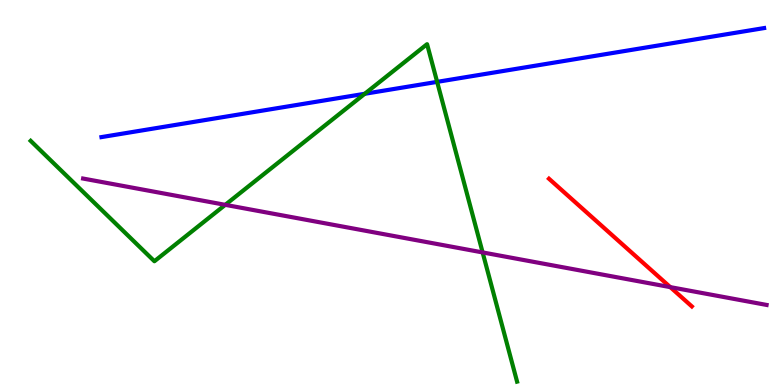[{'lines': ['blue', 'red'], 'intersections': []}, {'lines': ['green', 'red'], 'intersections': []}, {'lines': ['purple', 'red'], 'intersections': [{'x': 8.65, 'y': 2.54}]}, {'lines': ['blue', 'green'], 'intersections': [{'x': 4.71, 'y': 7.56}, {'x': 5.64, 'y': 7.87}]}, {'lines': ['blue', 'purple'], 'intersections': []}, {'lines': ['green', 'purple'], 'intersections': [{'x': 2.91, 'y': 4.68}, {'x': 6.23, 'y': 3.44}]}]